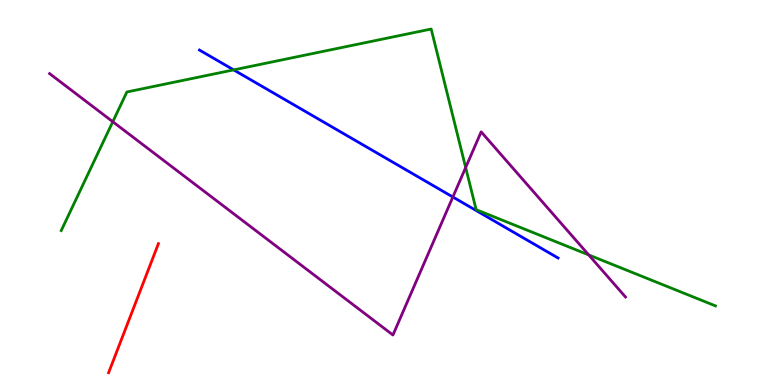[{'lines': ['blue', 'red'], 'intersections': []}, {'lines': ['green', 'red'], 'intersections': []}, {'lines': ['purple', 'red'], 'intersections': []}, {'lines': ['blue', 'green'], 'intersections': [{'x': 3.02, 'y': 8.18}]}, {'lines': ['blue', 'purple'], 'intersections': [{'x': 5.84, 'y': 4.88}]}, {'lines': ['green', 'purple'], 'intersections': [{'x': 1.46, 'y': 6.84}, {'x': 6.01, 'y': 5.65}, {'x': 7.6, 'y': 3.38}]}]